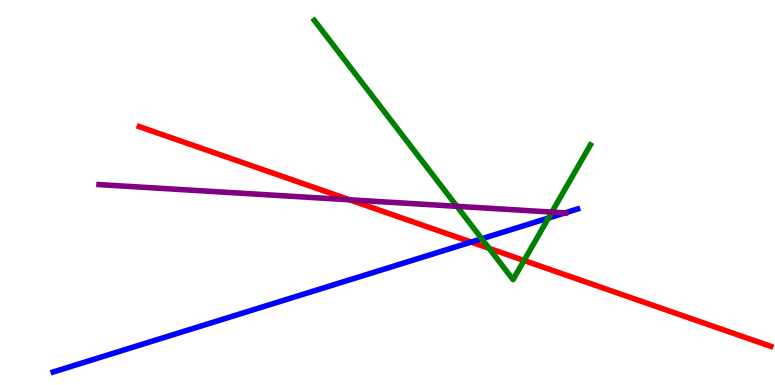[{'lines': ['blue', 'red'], 'intersections': [{'x': 6.08, 'y': 3.71}]}, {'lines': ['green', 'red'], 'intersections': [{'x': 6.31, 'y': 3.55}, {'x': 6.76, 'y': 3.23}]}, {'lines': ['purple', 'red'], 'intersections': [{'x': 4.51, 'y': 4.81}]}, {'lines': ['blue', 'green'], 'intersections': [{'x': 6.22, 'y': 3.8}, {'x': 7.08, 'y': 4.34}]}, {'lines': ['blue', 'purple'], 'intersections': [{'x': 7.29, 'y': 4.47}]}, {'lines': ['green', 'purple'], 'intersections': [{'x': 5.9, 'y': 4.64}, {'x': 7.12, 'y': 4.49}]}]